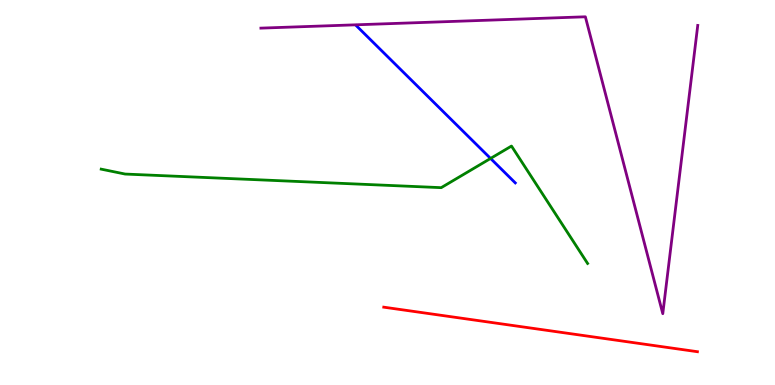[{'lines': ['blue', 'red'], 'intersections': []}, {'lines': ['green', 'red'], 'intersections': []}, {'lines': ['purple', 'red'], 'intersections': []}, {'lines': ['blue', 'green'], 'intersections': [{'x': 6.33, 'y': 5.88}]}, {'lines': ['blue', 'purple'], 'intersections': []}, {'lines': ['green', 'purple'], 'intersections': []}]